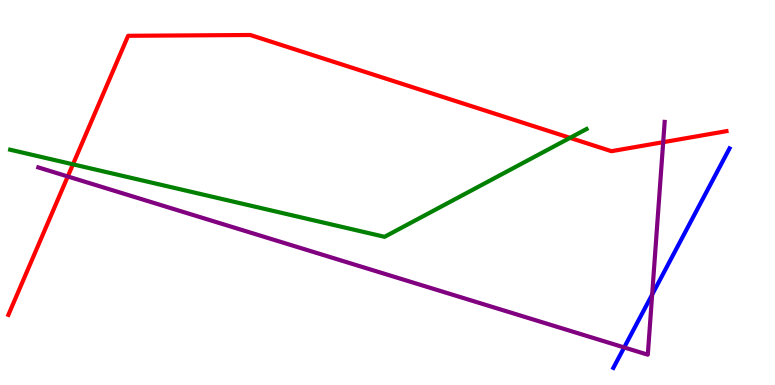[{'lines': ['blue', 'red'], 'intersections': []}, {'lines': ['green', 'red'], 'intersections': [{'x': 0.942, 'y': 5.73}, {'x': 7.35, 'y': 6.42}]}, {'lines': ['purple', 'red'], 'intersections': [{'x': 0.874, 'y': 5.42}, {'x': 8.56, 'y': 6.31}]}, {'lines': ['blue', 'green'], 'intersections': []}, {'lines': ['blue', 'purple'], 'intersections': [{'x': 8.05, 'y': 0.976}, {'x': 8.41, 'y': 2.35}]}, {'lines': ['green', 'purple'], 'intersections': []}]